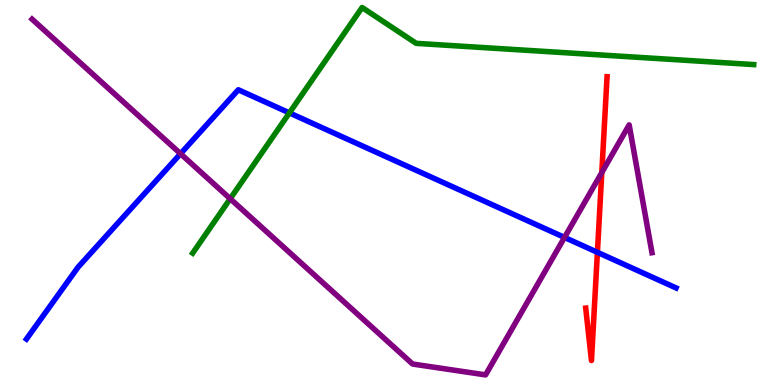[{'lines': ['blue', 'red'], 'intersections': [{'x': 7.71, 'y': 3.45}]}, {'lines': ['green', 'red'], 'intersections': []}, {'lines': ['purple', 'red'], 'intersections': [{'x': 7.77, 'y': 5.52}]}, {'lines': ['blue', 'green'], 'intersections': [{'x': 3.73, 'y': 7.07}]}, {'lines': ['blue', 'purple'], 'intersections': [{'x': 2.33, 'y': 6.01}, {'x': 7.28, 'y': 3.83}]}, {'lines': ['green', 'purple'], 'intersections': [{'x': 2.97, 'y': 4.84}]}]